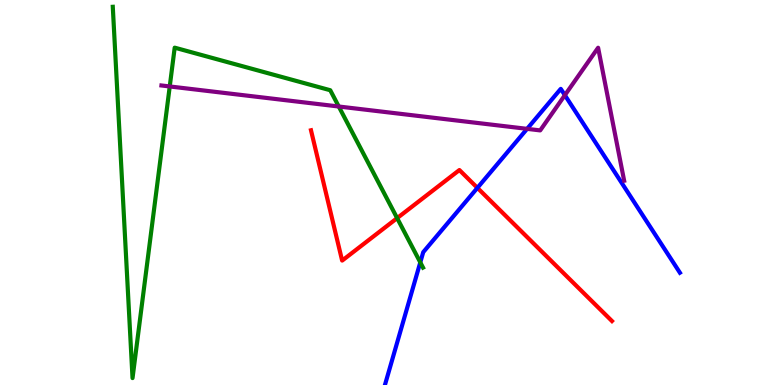[{'lines': ['blue', 'red'], 'intersections': [{'x': 6.16, 'y': 5.12}]}, {'lines': ['green', 'red'], 'intersections': [{'x': 5.12, 'y': 4.33}]}, {'lines': ['purple', 'red'], 'intersections': []}, {'lines': ['blue', 'green'], 'intersections': [{'x': 5.42, 'y': 3.18}]}, {'lines': ['blue', 'purple'], 'intersections': [{'x': 6.8, 'y': 6.65}, {'x': 7.29, 'y': 7.53}]}, {'lines': ['green', 'purple'], 'intersections': [{'x': 2.19, 'y': 7.75}, {'x': 4.37, 'y': 7.23}]}]